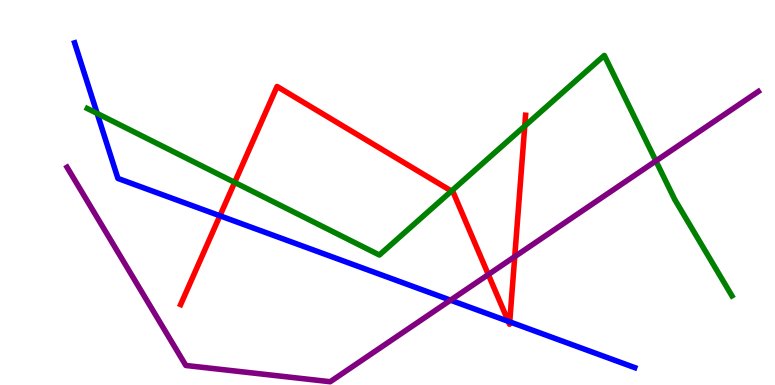[{'lines': ['blue', 'red'], 'intersections': [{'x': 2.84, 'y': 4.4}, {'x': 6.56, 'y': 1.65}, {'x': 6.58, 'y': 1.64}]}, {'lines': ['green', 'red'], 'intersections': [{'x': 3.03, 'y': 5.26}, {'x': 5.83, 'y': 5.04}, {'x': 6.77, 'y': 6.73}]}, {'lines': ['purple', 'red'], 'intersections': [{'x': 6.3, 'y': 2.87}, {'x': 6.64, 'y': 3.33}]}, {'lines': ['blue', 'green'], 'intersections': [{'x': 1.25, 'y': 7.05}]}, {'lines': ['blue', 'purple'], 'intersections': [{'x': 5.81, 'y': 2.2}]}, {'lines': ['green', 'purple'], 'intersections': [{'x': 8.46, 'y': 5.82}]}]